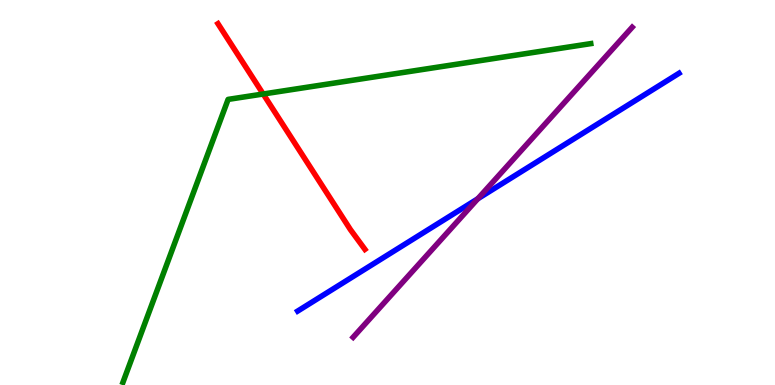[{'lines': ['blue', 'red'], 'intersections': []}, {'lines': ['green', 'red'], 'intersections': [{'x': 3.4, 'y': 7.56}]}, {'lines': ['purple', 'red'], 'intersections': []}, {'lines': ['blue', 'green'], 'intersections': []}, {'lines': ['blue', 'purple'], 'intersections': [{'x': 6.17, 'y': 4.84}]}, {'lines': ['green', 'purple'], 'intersections': []}]